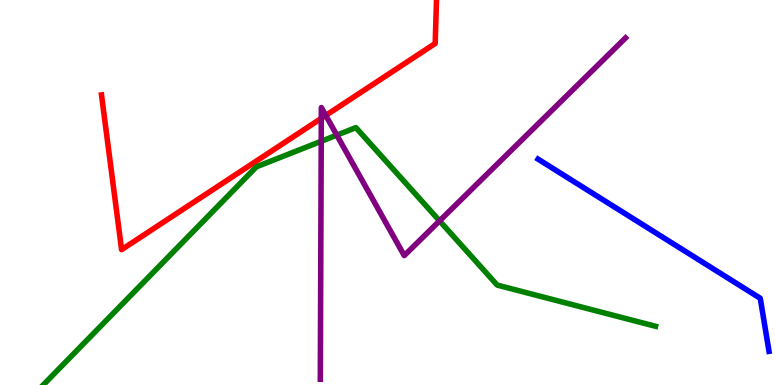[{'lines': ['blue', 'red'], 'intersections': []}, {'lines': ['green', 'red'], 'intersections': []}, {'lines': ['purple', 'red'], 'intersections': [{'x': 4.15, 'y': 6.93}, {'x': 4.2, 'y': 7.0}]}, {'lines': ['blue', 'green'], 'intersections': []}, {'lines': ['blue', 'purple'], 'intersections': []}, {'lines': ['green', 'purple'], 'intersections': [{'x': 4.14, 'y': 6.33}, {'x': 4.35, 'y': 6.49}, {'x': 5.67, 'y': 4.26}]}]